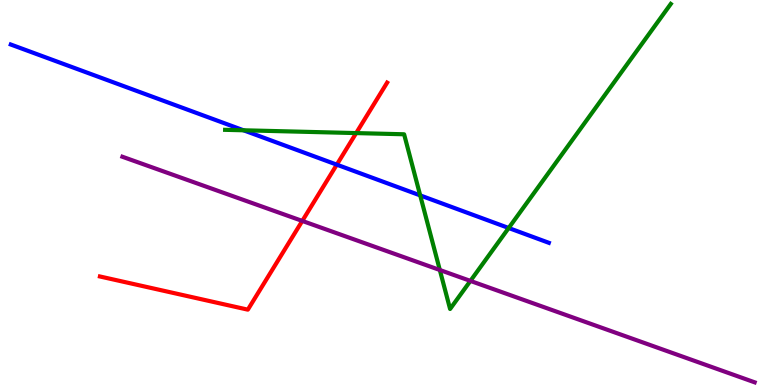[{'lines': ['blue', 'red'], 'intersections': [{'x': 4.35, 'y': 5.72}]}, {'lines': ['green', 'red'], 'intersections': [{'x': 4.6, 'y': 6.54}]}, {'lines': ['purple', 'red'], 'intersections': [{'x': 3.9, 'y': 4.26}]}, {'lines': ['blue', 'green'], 'intersections': [{'x': 3.14, 'y': 6.62}, {'x': 5.42, 'y': 4.92}, {'x': 6.56, 'y': 4.08}]}, {'lines': ['blue', 'purple'], 'intersections': []}, {'lines': ['green', 'purple'], 'intersections': [{'x': 5.68, 'y': 2.99}, {'x': 6.07, 'y': 2.7}]}]